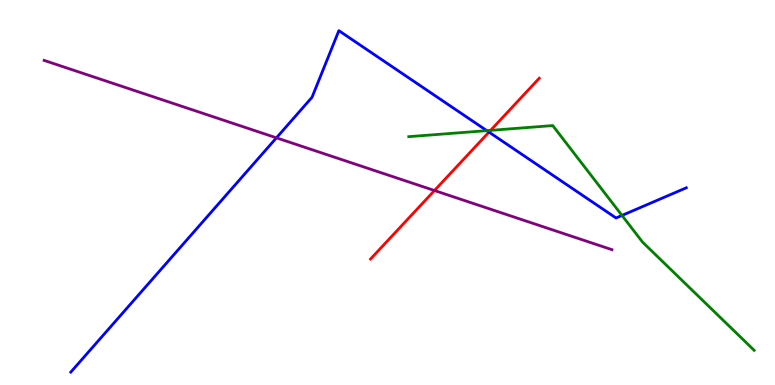[{'lines': ['blue', 'red'], 'intersections': [{'x': 6.31, 'y': 6.57}]}, {'lines': ['green', 'red'], 'intersections': [{'x': 6.33, 'y': 6.61}]}, {'lines': ['purple', 'red'], 'intersections': [{'x': 5.61, 'y': 5.05}]}, {'lines': ['blue', 'green'], 'intersections': [{'x': 6.28, 'y': 6.61}, {'x': 8.03, 'y': 4.4}]}, {'lines': ['blue', 'purple'], 'intersections': [{'x': 3.57, 'y': 6.42}]}, {'lines': ['green', 'purple'], 'intersections': []}]